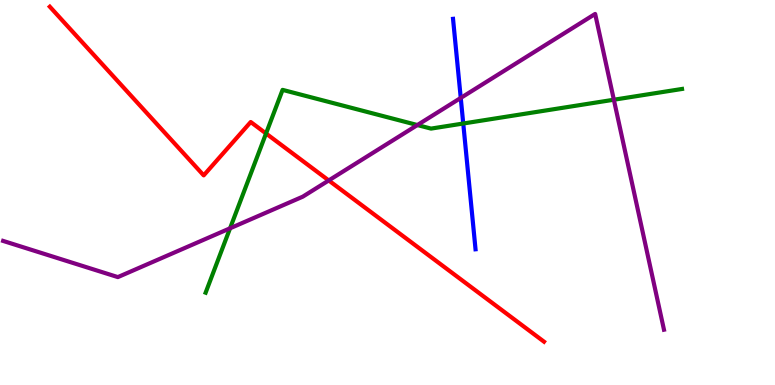[{'lines': ['blue', 'red'], 'intersections': []}, {'lines': ['green', 'red'], 'intersections': [{'x': 3.43, 'y': 6.53}]}, {'lines': ['purple', 'red'], 'intersections': [{'x': 4.24, 'y': 5.31}]}, {'lines': ['blue', 'green'], 'intersections': [{'x': 5.98, 'y': 6.79}]}, {'lines': ['blue', 'purple'], 'intersections': [{'x': 5.95, 'y': 7.46}]}, {'lines': ['green', 'purple'], 'intersections': [{'x': 2.97, 'y': 4.07}, {'x': 5.39, 'y': 6.75}, {'x': 7.92, 'y': 7.41}]}]